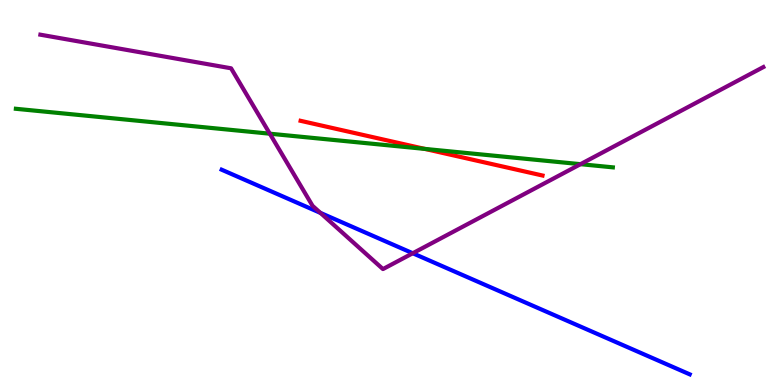[{'lines': ['blue', 'red'], 'intersections': []}, {'lines': ['green', 'red'], 'intersections': [{'x': 5.48, 'y': 6.13}]}, {'lines': ['purple', 'red'], 'intersections': []}, {'lines': ['blue', 'green'], 'intersections': []}, {'lines': ['blue', 'purple'], 'intersections': [{'x': 4.13, 'y': 4.47}, {'x': 5.33, 'y': 3.42}]}, {'lines': ['green', 'purple'], 'intersections': [{'x': 3.48, 'y': 6.53}, {'x': 7.49, 'y': 5.74}]}]